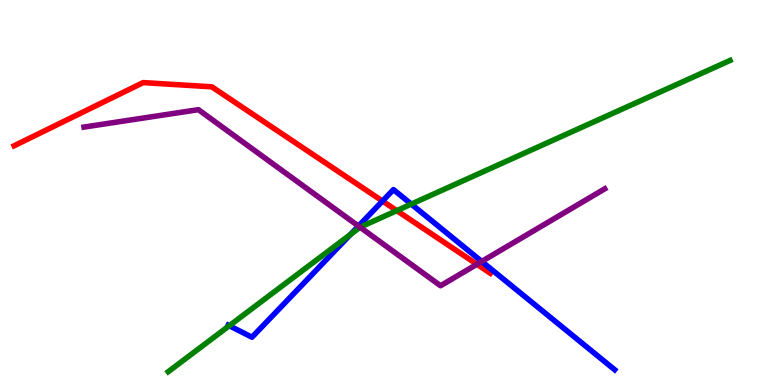[{'lines': ['blue', 'red'], 'intersections': [{'x': 4.94, 'y': 4.78}]}, {'lines': ['green', 'red'], 'intersections': [{'x': 5.12, 'y': 4.53}]}, {'lines': ['purple', 'red'], 'intersections': [{'x': 6.15, 'y': 3.14}]}, {'lines': ['blue', 'green'], 'intersections': [{'x': 2.96, 'y': 1.54}, {'x': 4.52, 'y': 3.91}, {'x': 5.31, 'y': 4.7}]}, {'lines': ['blue', 'purple'], 'intersections': [{'x': 4.63, 'y': 4.13}, {'x': 6.22, 'y': 3.21}]}, {'lines': ['green', 'purple'], 'intersections': [{'x': 4.65, 'y': 4.1}]}]